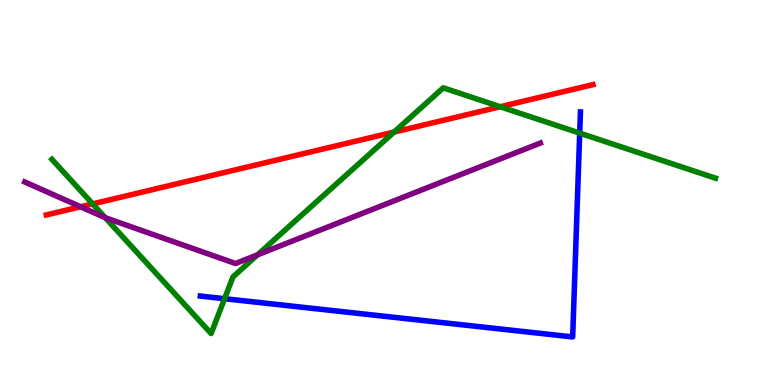[{'lines': ['blue', 'red'], 'intersections': []}, {'lines': ['green', 'red'], 'intersections': [{'x': 1.2, 'y': 4.7}, {'x': 5.09, 'y': 6.57}, {'x': 6.45, 'y': 7.23}]}, {'lines': ['purple', 'red'], 'intersections': [{'x': 1.04, 'y': 4.63}]}, {'lines': ['blue', 'green'], 'intersections': [{'x': 2.9, 'y': 2.24}, {'x': 7.48, 'y': 6.54}]}, {'lines': ['blue', 'purple'], 'intersections': []}, {'lines': ['green', 'purple'], 'intersections': [{'x': 1.36, 'y': 4.35}, {'x': 3.32, 'y': 3.38}]}]